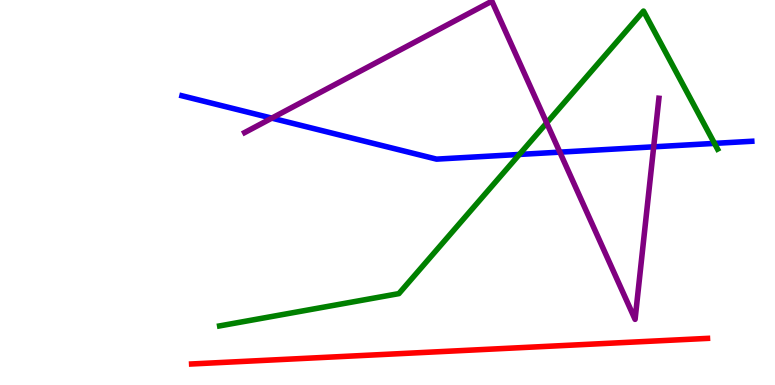[{'lines': ['blue', 'red'], 'intersections': []}, {'lines': ['green', 'red'], 'intersections': []}, {'lines': ['purple', 'red'], 'intersections': []}, {'lines': ['blue', 'green'], 'intersections': [{'x': 6.7, 'y': 5.99}, {'x': 9.22, 'y': 6.28}]}, {'lines': ['blue', 'purple'], 'intersections': [{'x': 3.51, 'y': 6.93}, {'x': 7.22, 'y': 6.05}, {'x': 8.43, 'y': 6.19}]}, {'lines': ['green', 'purple'], 'intersections': [{'x': 7.05, 'y': 6.81}]}]